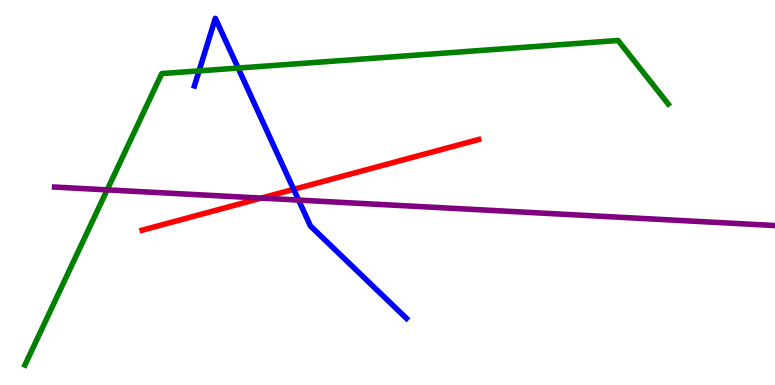[{'lines': ['blue', 'red'], 'intersections': [{'x': 3.79, 'y': 5.08}]}, {'lines': ['green', 'red'], 'intersections': []}, {'lines': ['purple', 'red'], 'intersections': [{'x': 3.37, 'y': 4.85}]}, {'lines': ['blue', 'green'], 'intersections': [{'x': 2.57, 'y': 8.16}, {'x': 3.07, 'y': 8.23}]}, {'lines': ['blue', 'purple'], 'intersections': [{'x': 3.85, 'y': 4.8}]}, {'lines': ['green', 'purple'], 'intersections': [{'x': 1.38, 'y': 5.07}]}]